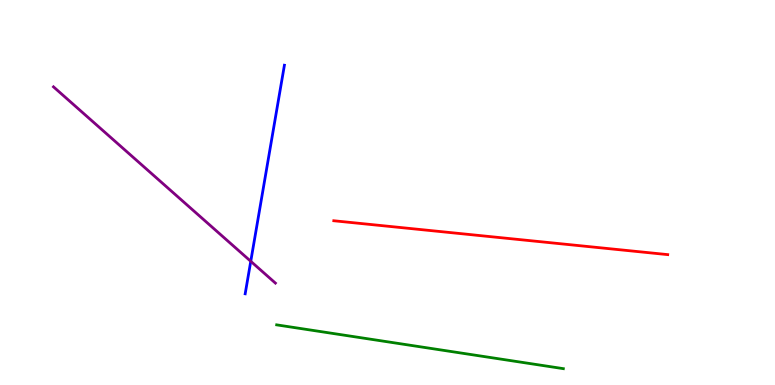[{'lines': ['blue', 'red'], 'intersections': []}, {'lines': ['green', 'red'], 'intersections': []}, {'lines': ['purple', 'red'], 'intersections': []}, {'lines': ['blue', 'green'], 'intersections': []}, {'lines': ['blue', 'purple'], 'intersections': [{'x': 3.24, 'y': 3.21}]}, {'lines': ['green', 'purple'], 'intersections': []}]